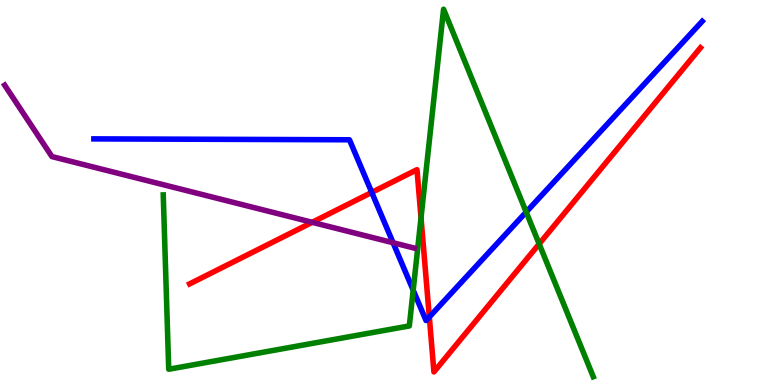[{'lines': ['blue', 'red'], 'intersections': [{'x': 4.8, 'y': 5.0}, {'x': 5.54, 'y': 1.77}]}, {'lines': ['green', 'red'], 'intersections': [{'x': 5.43, 'y': 4.34}, {'x': 6.96, 'y': 3.66}]}, {'lines': ['purple', 'red'], 'intersections': [{'x': 4.03, 'y': 4.23}]}, {'lines': ['blue', 'green'], 'intersections': [{'x': 5.33, 'y': 2.46}, {'x': 6.79, 'y': 4.49}]}, {'lines': ['blue', 'purple'], 'intersections': [{'x': 5.07, 'y': 3.7}]}, {'lines': ['green', 'purple'], 'intersections': []}]